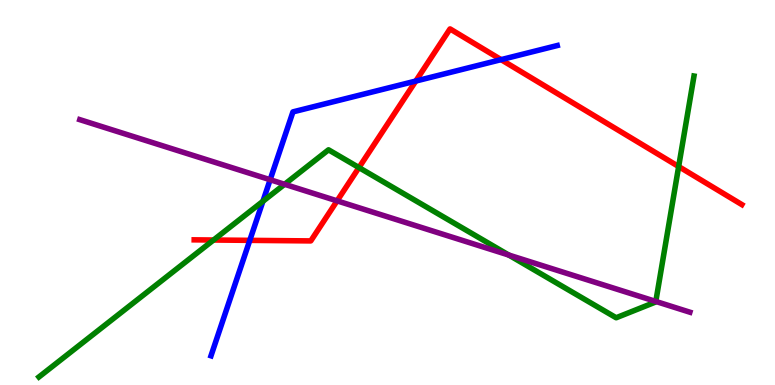[{'lines': ['blue', 'red'], 'intersections': [{'x': 3.22, 'y': 3.76}, {'x': 5.37, 'y': 7.89}, {'x': 6.47, 'y': 8.45}]}, {'lines': ['green', 'red'], 'intersections': [{'x': 2.76, 'y': 3.77}, {'x': 4.63, 'y': 5.65}, {'x': 8.76, 'y': 5.67}]}, {'lines': ['purple', 'red'], 'intersections': [{'x': 4.35, 'y': 4.78}]}, {'lines': ['blue', 'green'], 'intersections': [{'x': 3.39, 'y': 4.77}]}, {'lines': ['blue', 'purple'], 'intersections': [{'x': 3.49, 'y': 5.33}]}, {'lines': ['green', 'purple'], 'intersections': [{'x': 3.67, 'y': 5.21}, {'x': 6.56, 'y': 3.38}, {'x': 8.46, 'y': 2.17}]}]